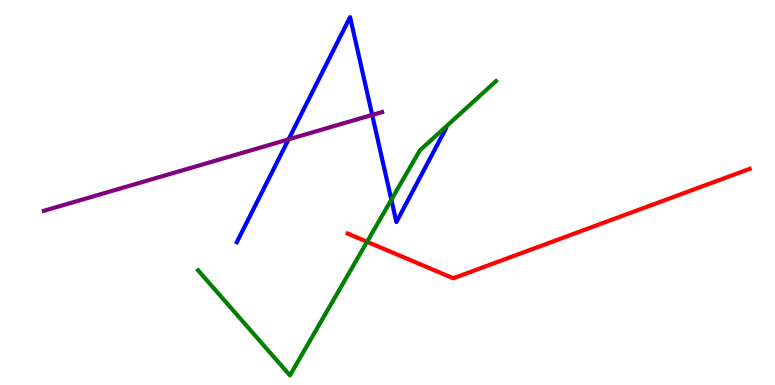[{'lines': ['blue', 'red'], 'intersections': []}, {'lines': ['green', 'red'], 'intersections': [{'x': 4.74, 'y': 3.72}]}, {'lines': ['purple', 'red'], 'intersections': []}, {'lines': ['blue', 'green'], 'intersections': [{'x': 5.05, 'y': 4.81}]}, {'lines': ['blue', 'purple'], 'intersections': [{'x': 3.72, 'y': 6.38}, {'x': 4.8, 'y': 7.01}]}, {'lines': ['green', 'purple'], 'intersections': []}]